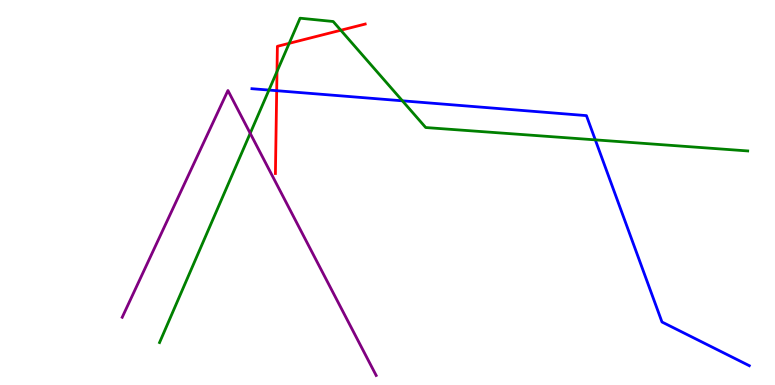[{'lines': ['blue', 'red'], 'intersections': [{'x': 3.57, 'y': 7.64}]}, {'lines': ['green', 'red'], 'intersections': [{'x': 3.57, 'y': 8.14}, {'x': 3.73, 'y': 8.87}, {'x': 4.4, 'y': 9.21}]}, {'lines': ['purple', 'red'], 'intersections': []}, {'lines': ['blue', 'green'], 'intersections': [{'x': 3.47, 'y': 7.66}, {'x': 5.19, 'y': 7.38}, {'x': 7.68, 'y': 6.37}]}, {'lines': ['blue', 'purple'], 'intersections': []}, {'lines': ['green', 'purple'], 'intersections': [{'x': 3.23, 'y': 6.54}]}]